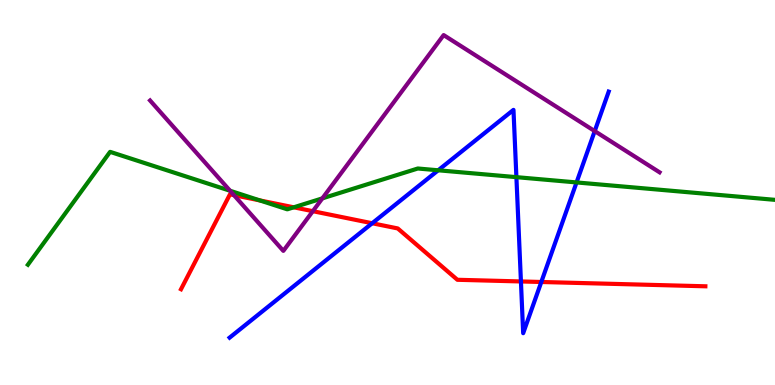[{'lines': ['blue', 'red'], 'intersections': [{'x': 4.8, 'y': 4.2}, {'x': 6.72, 'y': 2.69}, {'x': 6.98, 'y': 2.68}]}, {'lines': ['green', 'red'], 'intersections': [{'x': 3.35, 'y': 4.79}, {'x': 3.79, 'y': 4.62}]}, {'lines': ['purple', 'red'], 'intersections': [{'x': 3.02, 'y': 4.93}, {'x': 4.04, 'y': 4.51}]}, {'lines': ['blue', 'green'], 'intersections': [{'x': 5.65, 'y': 5.58}, {'x': 6.66, 'y': 5.4}, {'x': 7.44, 'y': 5.26}]}, {'lines': ['blue', 'purple'], 'intersections': [{'x': 7.67, 'y': 6.59}]}, {'lines': ['green', 'purple'], 'intersections': [{'x': 2.97, 'y': 5.05}, {'x': 4.16, 'y': 4.85}]}]